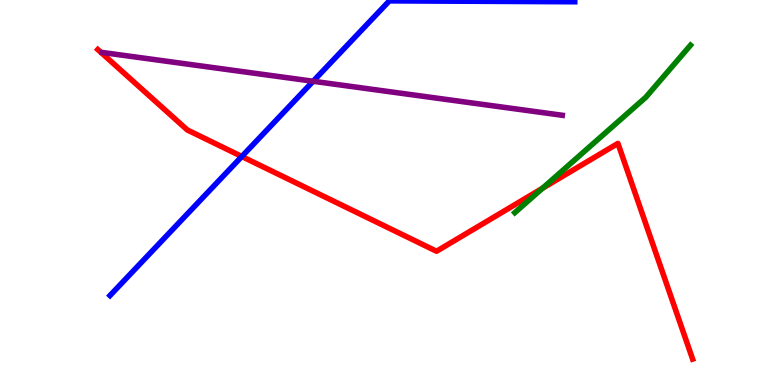[{'lines': ['blue', 'red'], 'intersections': [{'x': 3.12, 'y': 5.94}]}, {'lines': ['green', 'red'], 'intersections': [{'x': 7.0, 'y': 5.11}]}, {'lines': ['purple', 'red'], 'intersections': []}, {'lines': ['blue', 'green'], 'intersections': []}, {'lines': ['blue', 'purple'], 'intersections': [{'x': 4.04, 'y': 7.89}]}, {'lines': ['green', 'purple'], 'intersections': []}]